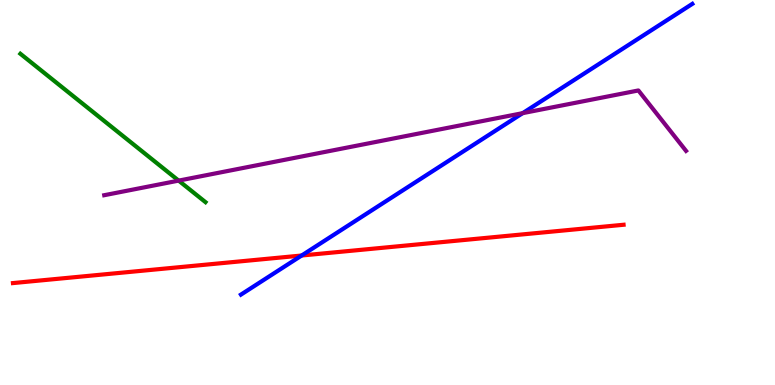[{'lines': ['blue', 'red'], 'intersections': [{'x': 3.89, 'y': 3.36}]}, {'lines': ['green', 'red'], 'intersections': []}, {'lines': ['purple', 'red'], 'intersections': []}, {'lines': ['blue', 'green'], 'intersections': []}, {'lines': ['blue', 'purple'], 'intersections': [{'x': 6.74, 'y': 7.06}]}, {'lines': ['green', 'purple'], 'intersections': [{'x': 2.31, 'y': 5.31}]}]